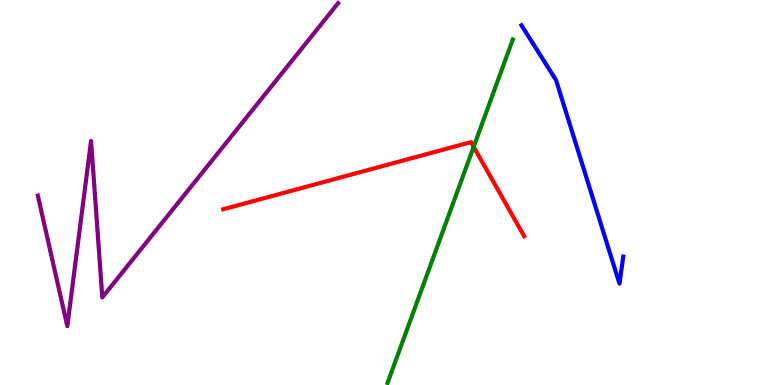[{'lines': ['blue', 'red'], 'intersections': []}, {'lines': ['green', 'red'], 'intersections': [{'x': 6.11, 'y': 6.19}]}, {'lines': ['purple', 'red'], 'intersections': []}, {'lines': ['blue', 'green'], 'intersections': []}, {'lines': ['blue', 'purple'], 'intersections': []}, {'lines': ['green', 'purple'], 'intersections': []}]